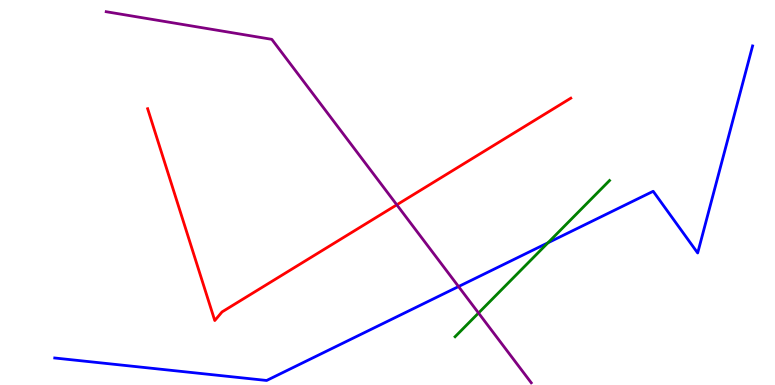[{'lines': ['blue', 'red'], 'intersections': []}, {'lines': ['green', 'red'], 'intersections': []}, {'lines': ['purple', 'red'], 'intersections': [{'x': 5.12, 'y': 4.68}]}, {'lines': ['blue', 'green'], 'intersections': [{'x': 7.07, 'y': 3.69}]}, {'lines': ['blue', 'purple'], 'intersections': [{'x': 5.92, 'y': 2.56}]}, {'lines': ['green', 'purple'], 'intersections': [{'x': 6.17, 'y': 1.87}]}]